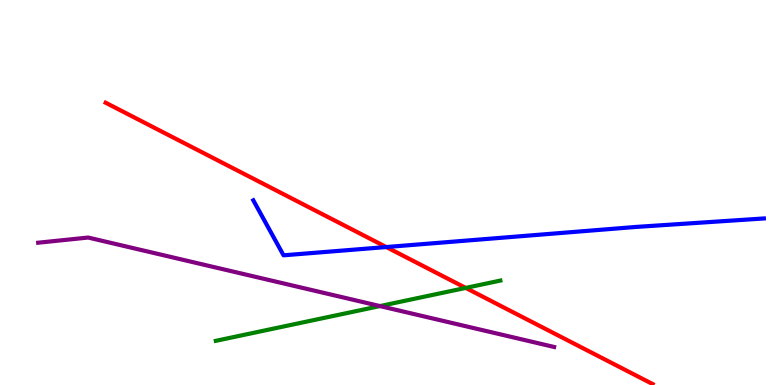[{'lines': ['blue', 'red'], 'intersections': [{'x': 4.98, 'y': 3.58}]}, {'lines': ['green', 'red'], 'intersections': [{'x': 6.01, 'y': 2.52}]}, {'lines': ['purple', 'red'], 'intersections': []}, {'lines': ['blue', 'green'], 'intersections': []}, {'lines': ['blue', 'purple'], 'intersections': []}, {'lines': ['green', 'purple'], 'intersections': [{'x': 4.9, 'y': 2.05}]}]